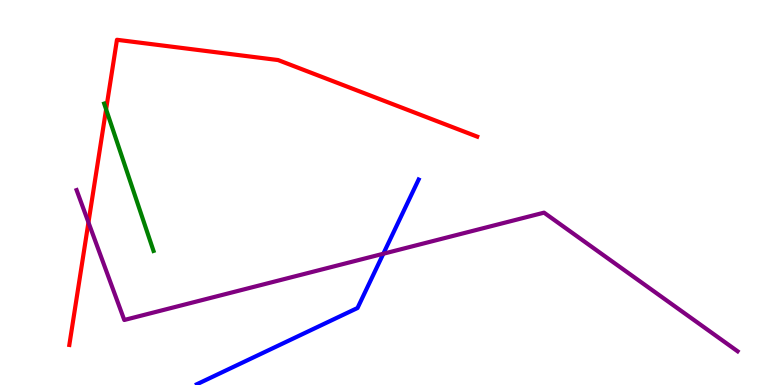[{'lines': ['blue', 'red'], 'intersections': []}, {'lines': ['green', 'red'], 'intersections': [{'x': 1.37, 'y': 7.16}]}, {'lines': ['purple', 'red'], 'intersections': [{'x': 1.14, 'y': 4.22}]}, {'lines': ['blue', 'green'], 'intersections': []}, {'lines': ['blue', 'purple'], 'intersections': [{'x': 4.95, 'y': 3.41}]}, {'lines': ['green', 'purple'], 'intersections': []}]